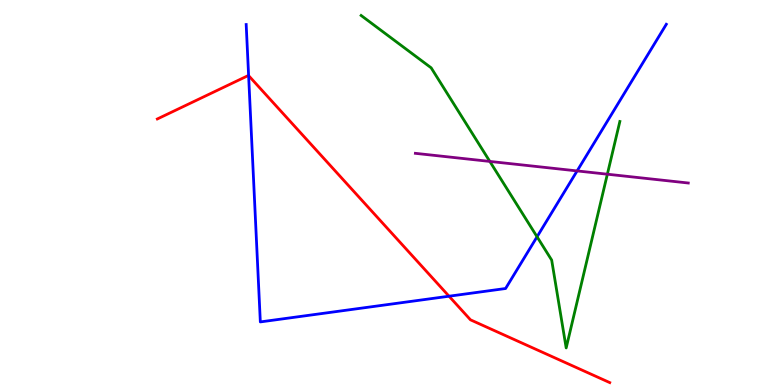[{'lines': ['blue', 'red'], 'intersections': [{'x': 3.21, 'y': 8.04}, {'x': 5.79, 'y': 2.31}]}, {'lines': ['green', 'red'], 'intersections': []}, {'lines': ['purple', 'red'], 'intersections': []}, {'lines': ['blue', 'green'], 'intersections': [{'x': 6.93, 'y': 3.85}]}, {'lines': ['blue', 'purple'], 'intersections': [{'x': 7.45, 'y': 5.56}]}, {'lines': ['green', 'purple'], 'intersections': [{'x': 6.32, 'y': 5.81}, {'x': 7.84, 'y': 5.48}]}]